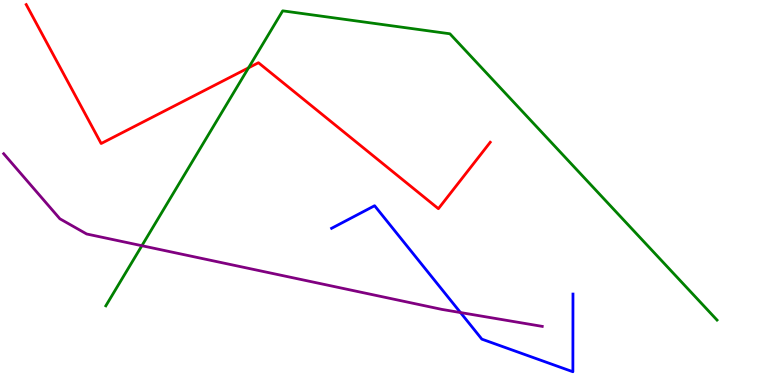[{'lines': ['blue', 'red'], 'intersections': []}, {'lines': ['green', 'red'], 'intersections': [{'x': 3.21, 'y': 8.24}]}, {'lines': ['purple', 'red'], 'intersections': []}, {'lines': ['blue', 'green'], 'intersections': []}, {'lines': ['blue', 'purple'], 'intersections': [{'x': 5.94, 'y': 1.88}]}, {'lines': ['green', 'purple'], 'intersections': [{'x': 1.83, 'y': 3.62}]}]